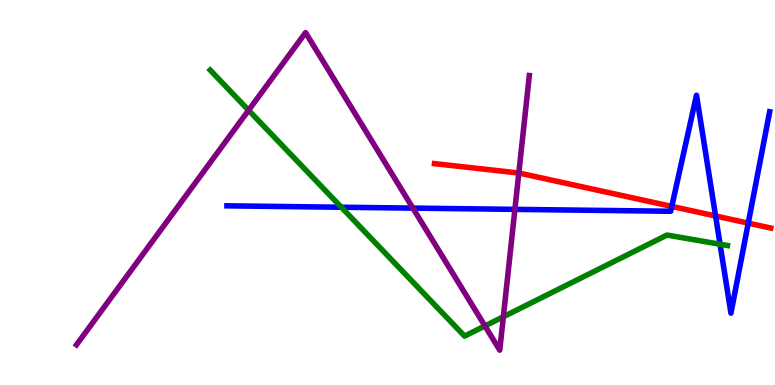[{'lines': ['blue', 'red'], 'intersections': [{'x': 8.67, 'y': 4.64}, {'x': 9.23, 'y': 4.39}, {'x': 9.65, 'y': 4.2}]}, {'lines': ['green', 'red'], 'intersections': []}, {'lines': ['purple', 'red'], 'intersections': [{'x': 6.69, 'y': 5.51}]}, {'lines': ['blue', 'green'], 'intersections': [{'x': 4.4, 'y': 4.62}, {'x': 9.29, 'y': 3.66}]}, {'lines': ['blue', 'purple'], 'intersections': [{'x': 5.33, 'y': 4.59}, {'x': 6.64, 'y': 4.56}]}, {'lines': ['green', 'purple'], 'intersections': [{'x': 3.21, 'y': 7.14}, {'x': 6.26, 'y': 1.53}, {'x': 6.49, 'y': 1.77}]}]